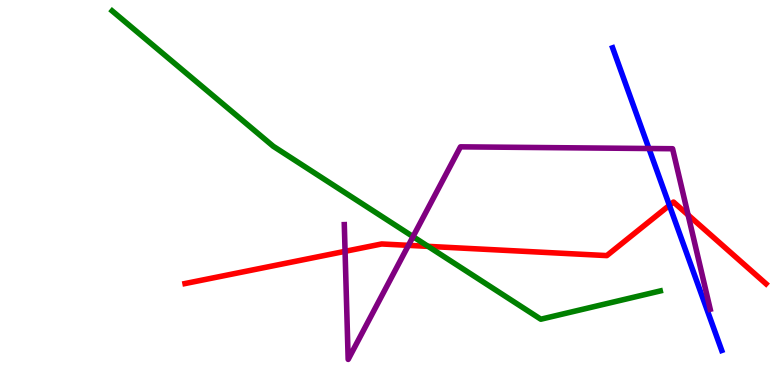[{'lines': ['blue', 'red'], 'intersections': [{'x': 8.64, 'y': 4.67}]}, {'lines': ['green', 'red'], 'intersections': [{'x': 5.52, 'y': 3.6}]}, {'lines': ['purple', 'red'], 'intersections': [{'x': 4.45, 'y': 3.47}, {'x': 5.27, 'y': 3.63}, {'x': 8.88, 'y': 4.42}]}, {'lines': ['blue', 'green'], 'intersections': []}, {'lines': ['blue', 'purple'], 'intersections': [{'x': 8.37, 'y': 6.14}]}, {'lines': ['green', 'purple'], 'intersections': [{'x': 5.33, 'y': 3.85}]}]